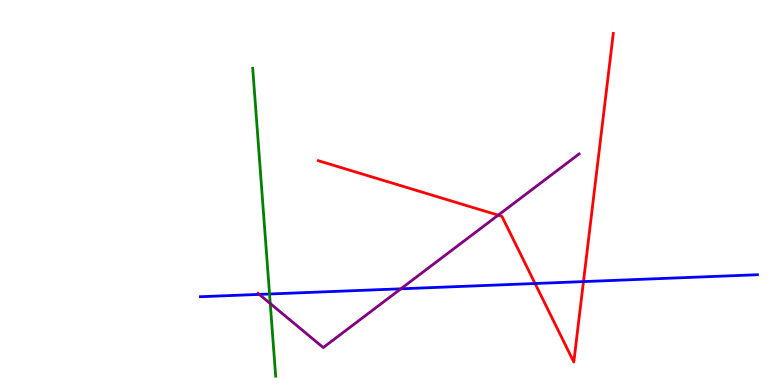[{'lines': ['blue', 'red'], 'intersections': [{'x': 6.9, 'y': 2.64}, {'x': 7.53, 'y': 2.69}]}, {'lines': ['green', 'red'], 'intersections': []}, {'lines': ['purple', 'red'], 'intersections': [{'x': 6.43, 'y': 4.41}]}, {'lines': ['blue', 'green'], 'intersections': [{'x': 3.48, 'y': 2.36}]}, {'lines': ['blue', 'purple'], 'intersections': [{'x': 3.35, 'y': 2.35}, {'x': 5.17, 'y': 2.5}]}, {'lines': ['green', 'purple'], 'intersections': [{'x': 3.49, 'y': 2.12}]}]